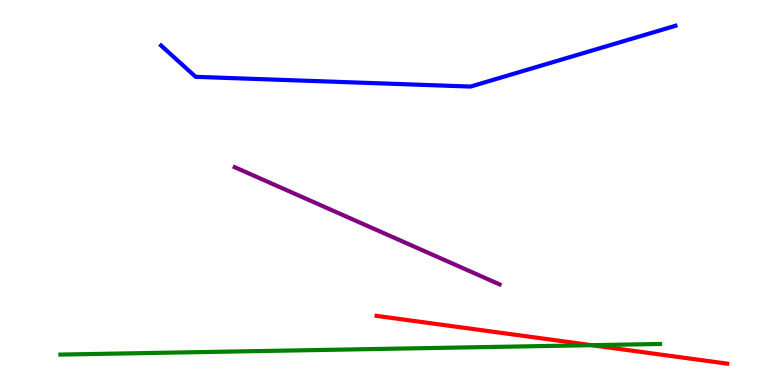[{'lines': ['blue', 'red'], 'intersections': []}, {'lines': ['green', 'red'], 'intersections': [{'x': 7.64, 'y': 1.03}]}, {'lines': ['purple', 'red'], 'intersections': []}, {'lines': ['blue', 'green'], 'intersections': []}, {'lines': ['blue', 'purple'], 'intersections': []}, {'lines': ['green', 'purple'], 'intersections': []}]